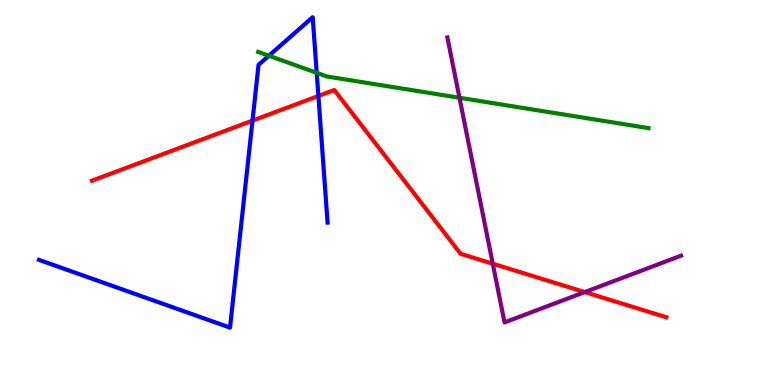[{'lines': ['blue', 'red'], 'intersections': [{'x': 3.26, 'y': 6.87}, {'x': 4.11, 'y': 7.51}]}, {'lines': ['green', 'red'], 'intersections': []}, {'lines': ['purple', 'red'], 'intersections': [{'x': 6.36, 'y': 3.15}, {'x': 7.55, 'y': 2.41}]}, {'lines': ['blue', 'green'], 'intersections': [{'x': 3.47, 'y': 8.55}, {'x': 4.09, 'y': 8.11}]}, {'lines': ['blue', 'purple'], 'intersections': []}, {'lines': ['green', 'purple'], 'intersections': [{'x': 5.93, 'y': 7.46}]}]